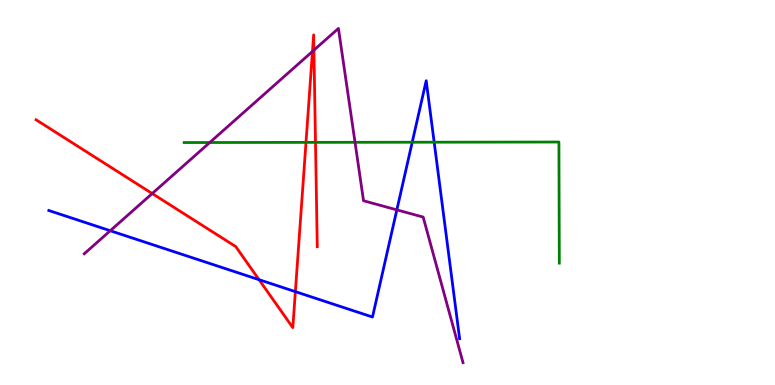[{'lines': ['blue', 'red'], 'intersections': [{'x': 3.34, 'y': 2.74}, {'x': 3.81, 'y': 2.42}]}, {'lines': ['green', 'red'], 'intersections': [{'x': 3.95, 'y': 6.3}, {'x': 4.07, 'y': 6.3}]}, {'lines': ['purple', 'red'], 'intersections': [{'x': 1.96, 'y': 4.97}, {'x': 4.03, 'y': 8.66}, {'x': 4.05, 'y': 8.7}]}, {'lines': ['blue', 'green'], 'intersections': [{'x': 5.32, 'y': 6.31}, {'x': 5.6, 'y': 6.31}]}, {'lines': ['blue', 'purple'], 'intersections': [{'x': 1.42, 'y': 4.01}, {'x': 5.12, 'y': 4.55}]}, {'lines': ['green', 'purple'], 'intersections': [{'x': 2.71, 'y': 6.3}, {'x': 4.58, 'y': 6.3}]}]